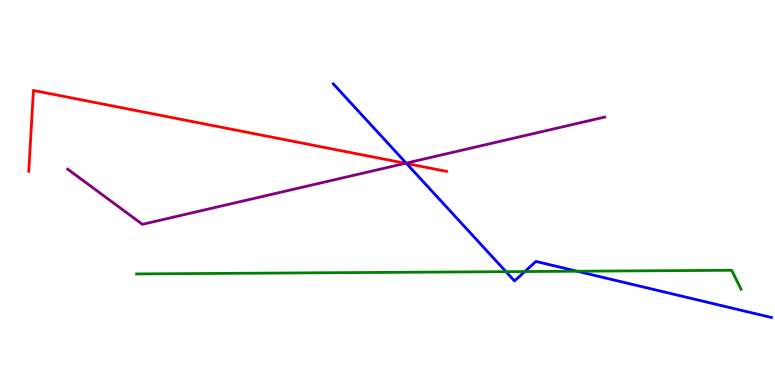[{'lines': ['blue', 'red'], 'intersections': [{'x': 5.25, 'y': 5.75}]}, {'lines': ['green', 'red'], 'intersections': []}, {'lines': ['purple', 'red'], 'intersections': [{'x': 5.23, 'y': 5.76}]}, {'lines': ['blue', 'green'], 'intersections': [{'x': 6.53, 'y': 2.94}, {'x': 6.77, 'y': 2.95}, {'x': 7.45, 'y': 2.96}]}, {'lines': ['blue', 'purple'], 'intersections': [{'x': 5.24, 'y': 5.76}]}, {'lines': ['green', 'purple'], 'intersections': []}]